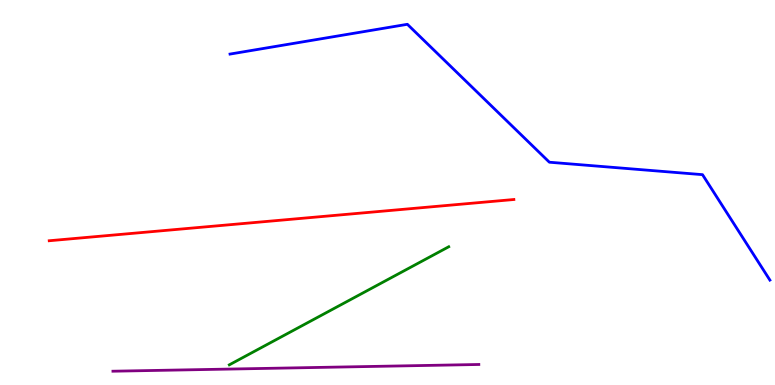[{'lines': ['blue', 'red'], 'intersections': []}, {'lines': ['green', 'red'], 'intersections': []}, {'lines': ['purple', 'red'], 'intersections': []}, {'lines': ['blue', 'green'], 'intersections': []}, {'lines': ['blue', 'purple'], 'intersections': []}, {'lines': ['green', 'purple'], 'intersections': []}]